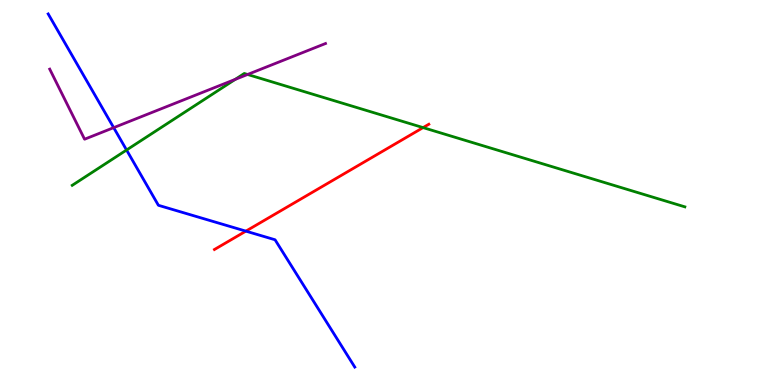[{'lines': ['blue', 'red'], 'intersections': [{'x': 3.17, 'y': 4.0}]}, {'lines': ['green', 'red'], 'intersections': [{'x': 5.46, 'y': 6.69}]}, {'lines': ['purple', 'red'], 'intersections': []}, {'lines': ['blue', 'green'], 'intersections': [{'x': 1.63, 'y': 6.1}]}, {'lines': ['blue', 'purple'], 'intersections': [{'x': 1.47, 'y': 6.68}]}, {'lines': ['green', 'purple'], 'intersections': [{'x': 3.03, 'y': 7.94}, {'x': 3.19, 'y': 8.07}]}]